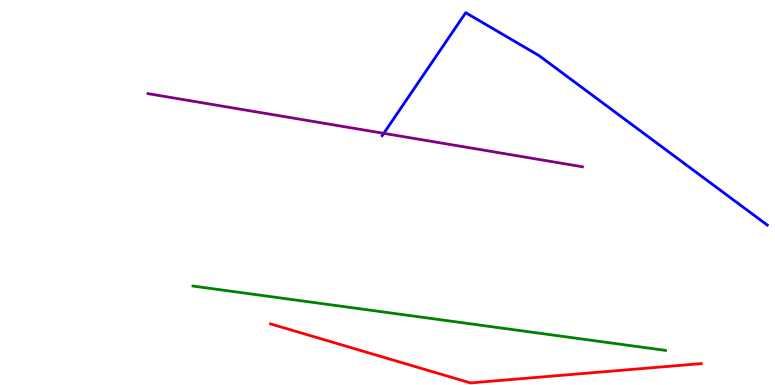[{'lines': ['blue', 'red'], 'intersections': []}, {'lines': ['green', 'red'], 'intersections': []}, {'lines': ['purple', 'red'], 'intersections': []}, {'lines': ['blue', 'green'], 'intersections': []}, {'lines': ['blue', 'purple'], 'intersections': [{'x': 4.95, 'y': 6.54}]}, {'lines': ['green', 'purple'], 'intersections': []}]